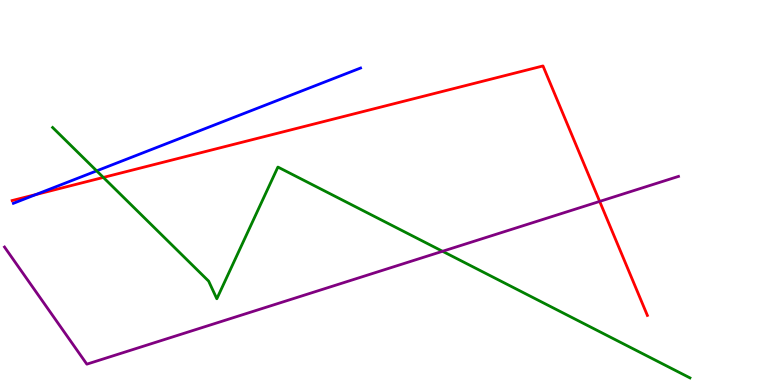[{'lines': ['blue', 'red'], 'intersections': [{'x': 0.464, 'y': 4.95}]}, {'lines': ['green', 'red'], 'intersections': [{'x': 1.33, 'y': 5.39}]}, {'lines': ['purple', 'red'], 'intersections': [{'x': 7.74, 'y': 4.77}]}, {'lines': ['blue', 'green'], 'intersections': [{'x': 1.25, 'y': 5.56}]}, {'lines': ['blue', 'purple'], 'intersections': []}, {'lines': ['green', 'purple'], 'intersections': [{'x': 5.71, 'y': 3.47}]}]